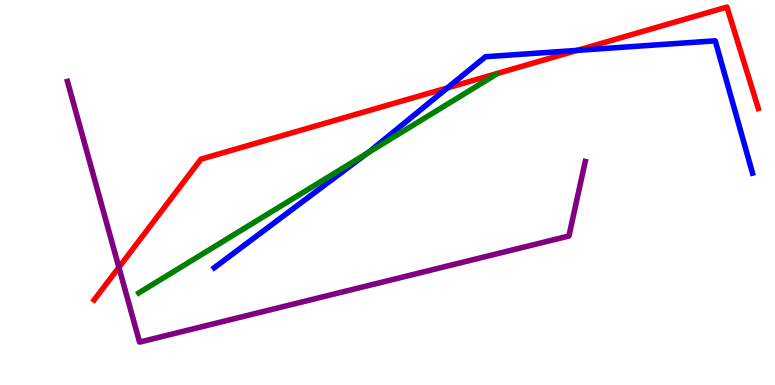[{'lines': ['blue', 'red'], 'intersections': [{'x': 5.77, 'y': 7.72}, {'x': 7.45, 'y': 8.69}]}, {'lines': ['green', 'red'], 'intersections': []}, {'lines': ['purple', 'red'], 'intersections': [{'x': 1.53, 'y': 3.06}]}, {'lines': ['blue', 'green'], 'intersections': [{'x': 4.74, 'y': 6.02}]}, {'lines': ['blue', 'purple'], 'intersections': []}, {'lines': ['green', 'purple'], 'intersections': []}]